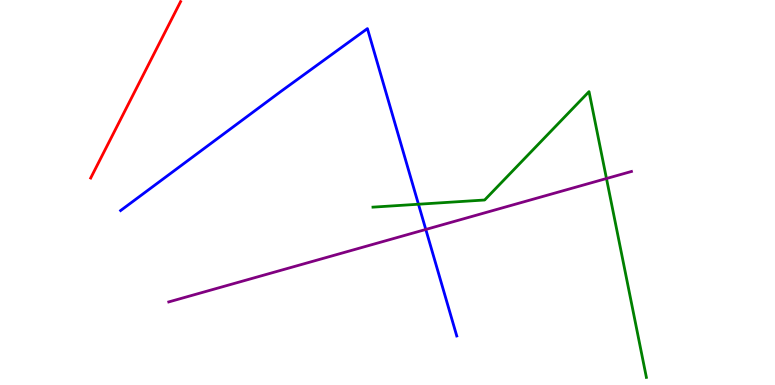[{'lines': ['blue', 'red'], 'intersections': []}, {'lines': ['green', 'red'], 'intersections': []}, {'lines': ['purple', 'red'], 'intersections': []}, {'lines': ['blue', 'green'], 'intersections': [{'x': 5.4, 'y': 4.7}]}, {'lines': ['blue', 'purple'], 'intersections': [{'x': 5.49, 'y': 4.04}]}, {'lines': ['green', 'purple'], 'intersections': [{'x': 7.83, 'y': 5.36}]}]